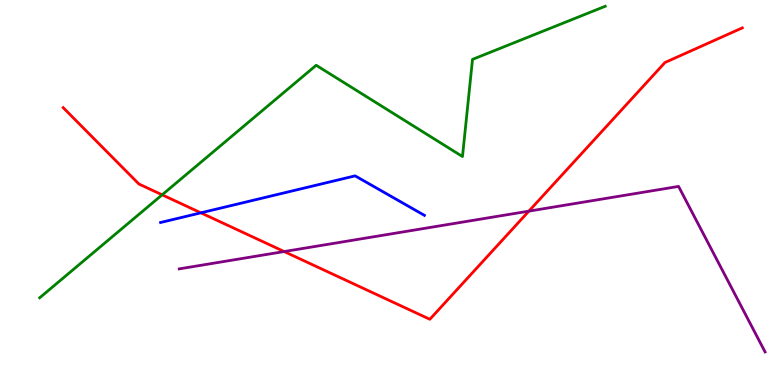[{'lines': ['blue', 'red'], 'intersections': [{'x': 2.59, 'y': 4.47}]}, {'lines': ['green', 'red'], 'intersections': [{'x': 2.09, 'y': 4.94}]}, {'lines': ['purple', 'red'], 'intersections': [{'x': 3.67, 'y': 3.47}, {'x': 6.82, 'y': 4.52}]}, {'lines': ['blue', 'green'], 'intersections': []}, {'lines': ['blue', 'purple'], 'intersections': []}, {'lines': ['green', 'purple'], 'intersections': []}]